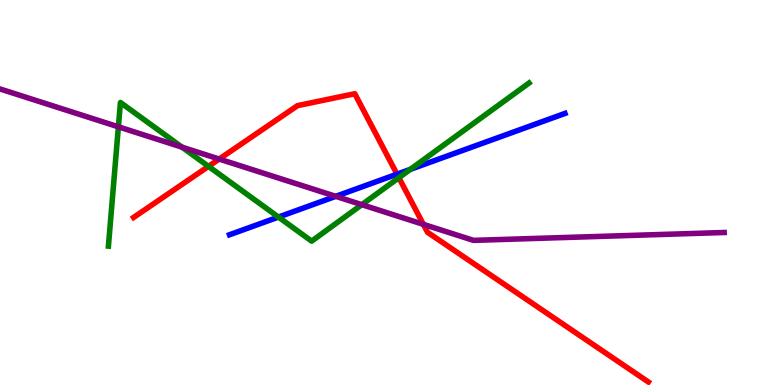[{'lines': ['blue', 'red'], 'intersections': [{'x': 5.12, 'y': 5.48}]}, {'lines': ['green', 'red'], 'intersections': [{'x': 2.69, 'y': 5.68}, {'x': 5.15, 'y': 5.38}]}, {'lines': ['purple', 'red'], 'intersections': [{'x': 2.83, 'y': 5.87}, {'x': 5.46, 'y': 4.17}]}, {'lines': ['blue', 'green'], 'intersections': [{'x': 3.59, 'y': 4.36}, {'x': 5.29, 'y': 5.6}]}, {'lines': ['blue', 'purple'], 'intersections': [{'x': 4.33, 'y': 4.9}]}, {'lines': ['green', 'purple'], 'intersections': [{'x': 1.53, 'y': 6.71}, {'x': 2.35, 'y': 6.18}, {'x': 4.67, 'y': 4.68}]}]